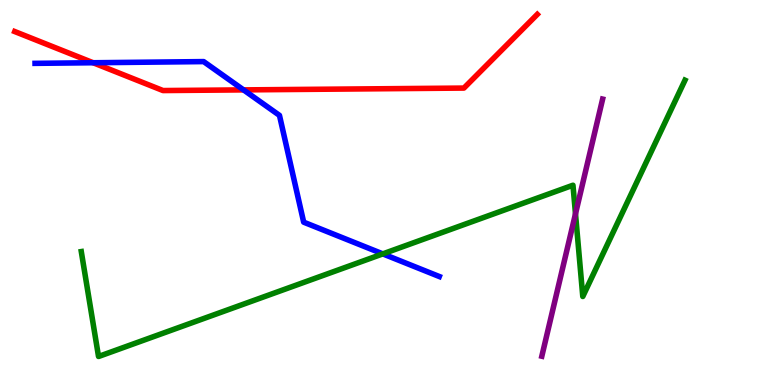[{'lines': ['blue', 'red'], 'intersections': [{'x': 1.2, 'y': 8.37}, {'x': 3.14, 'y': 7.67}]}, {'lines': ['green', 'red'], 'intersections': []}, {'lines': ['purple', 'red'], 'intersections': []}, {'lines': ['blue', 'green'], 'intersections': [{'x': 4.94, 'y': 3.41}]}, {'lines': ['blue', 'purple'], 'intersections': []}, {'lines': ['green', 'purple'], 'intersections': [{'x': 7.43, 'y': 4.45}]}]